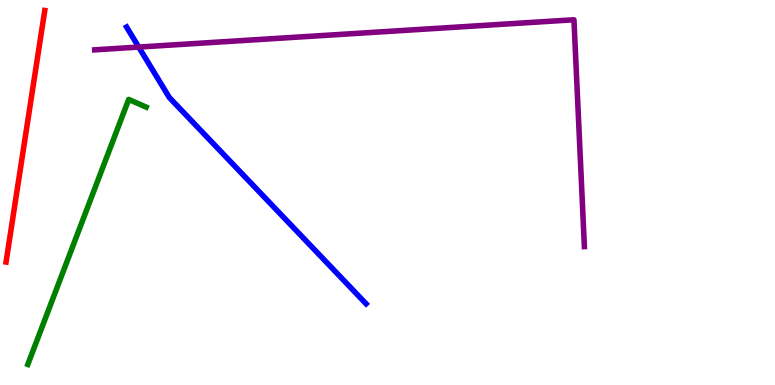[{'lines': ['blue', 'red'], 'intersections': []}, {'lines': ['green', 'red'], 'intersections': []}, {'lines': ['purple', 'red'], 'intersections': []}, {'lines': ['blue', 'green'], 'intersections': []}, {'lines': ['blue', 'purple'], 'intersections': [{'x': 1.79, 'y': 8.78}]}, {'lines': ['green', 'purple'], 'intersections': []}]